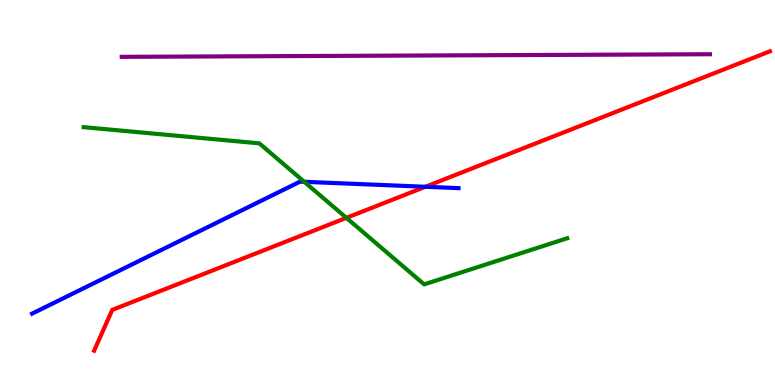[{'lines': ['blue', 'red'], 'intersections': [{'x': 5.49, 'y': 5.15}]}, {'lines': ['green', 'red'], 'intersections': [{'x': 4.47, 'y': 4.34}]}, {'lines': ['purple', 'red'], 'intersections': []}, {'lines': ['blue', 'green'], 'intersections': [{'x': 3.93, 'y': 5.28}]}, {'lines': ['blue', 'purple'], 'intersections': []}, {'lines': ['green', 'purple'], 'intersections': []}]